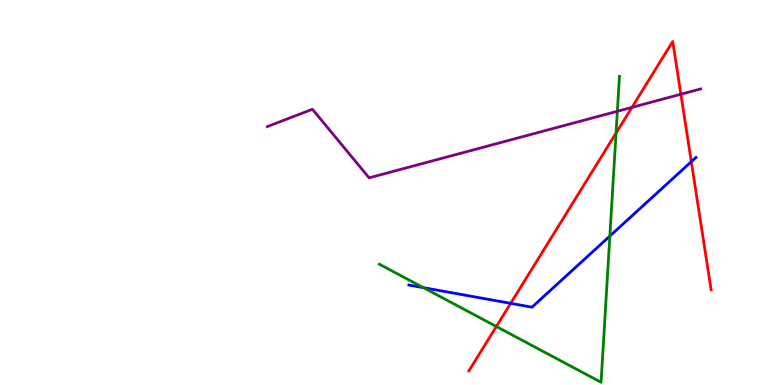[{'lines': ['blue', 'red'], 'intersections': [{'x': 6.59, 'y': 2.12}, {'x': 8.92, 'y': 5.8}]}, {'lines': ['green', 'red'], 'intersections': [{'x': 6.4, 'y': 1.52}, {'x': 7.95, 'y': 6.54}]}, {'lines': ['purple', 'red'], 'intersections': [{'x': 8.15, 'y': 7.21}, {'x': 8.79, 'y': 7.55}]}, {'lines': ['blue', 'green'], 'intersections': [{'x': 5.46, 'y': 2.53}, {'x': 7.87, 'y': 3.87}]}, {'lines': ['blue', 'purple'], 'intersections': []}, {'lines': ['green', 'purple'], 'intersections': [{'x': 7.97, 'y': 7.11}]}]